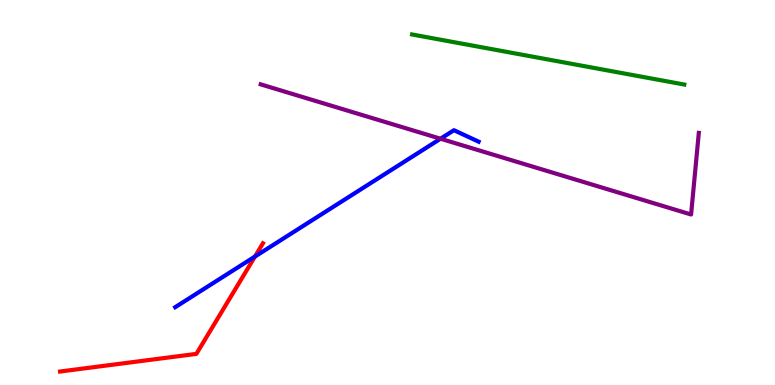[{'lines': ['blue', 'red'], 'intersections': [{'x': 3.29, 'y': 3.34}]}, {'lines': ['green', 'red'], 'intersections': []}, {'lines': ['purple', 'red'], 'intersections': []}, {'lines': ['blue', 'green'], 'intersections': []}, {'lines': ['blue', 'purple'], 'intersections': [{'x': 5.68, 'y': 6.4}]}, {'lines': ['green', 'purple'], 'intersections': []}]